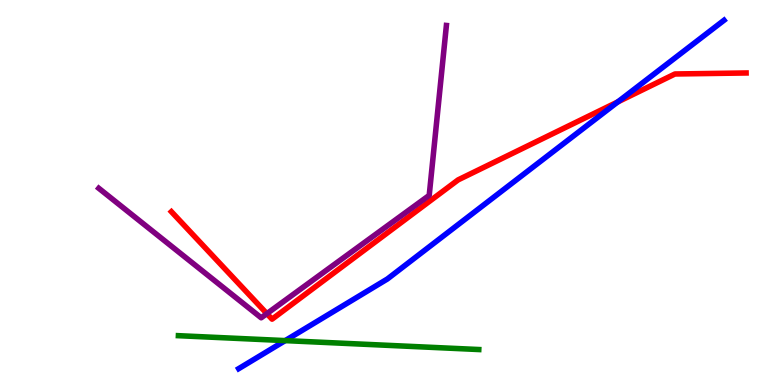[{'lines': ['blue', 'red'], 'intersections': [{'x': 7.97, 'y': 7.35}]}, {'lines': ['green', 'red'], 'intersections': []}, {'lines': ['purple', 'red'], 'intersections': [{'x': 3.44, 'y': 1.85}]}, {'lines': ['blue', 'green'], 'intersections': [{'x': 3.68, 'y': 1.15}]}, {'lines': ['blue', 'purple'], 'intersections': []}, {'lines': ['green', 'purple'], 'intersections': []}]